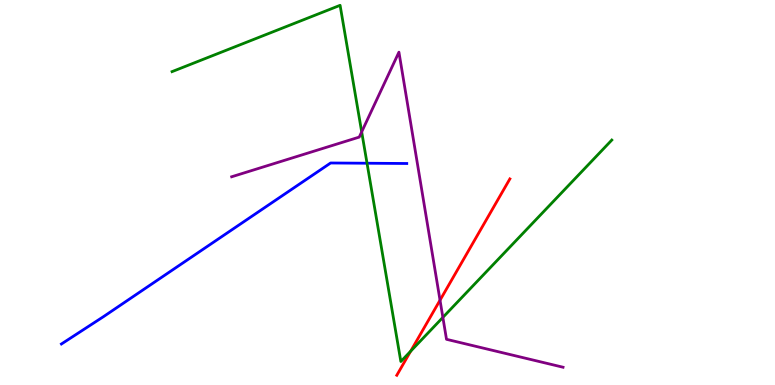[{'lines': ['blue', 'red'], 'intersections': []}, {'lines': ['green', 'red'], 'intersections': [{'x': 5.3, 'y': 0.877}]}, {'lines': ['purple', 'red'], 'intersections': [{'x': 5.68, 'y': 2.2}]}, {'lines': ['blue', 'green'], 'intersections': [{'x': 4.74, 'y': 5.76}]}, {'lines': ['blue', 'purple'], 'intersections': []}, {'lines': ['green', 'purple'], 'intersections': [{'x': 4.67, 'y': 6.57}, {'x': 5.71, 'y': 1.76}]}]